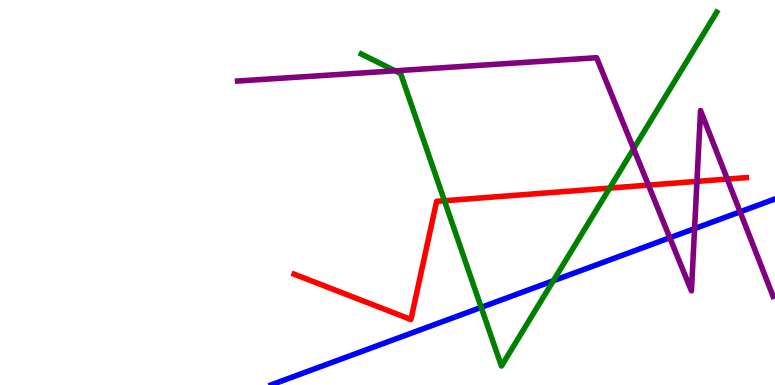[{'lines': ['blue', 'red'], 'intersections': []}, {'lines': ['green', 'red'], 'intersections': [{'x': 5.73, 'y': 4.79}, {'x': 7.87, 'y': 5.11}]}, {'lines': ['purple', 'red'], 'intersections': [{'x': 8.37, 'y': 5.19}, {'x': 8.99, 'y': 5.29}, {'x': 9.38, 'y': 5.35}]}, {'lines': ['blue', 'green'], 'intersections': [{'x': 6.21, 'y': 2.02}, {'x': 7.14, 'y': 2.71}]}, {'lines': ['blue', 'purple'], 'intersections': [{'x': 8.64, 'y': 3.82}, {'x': 8.96, 'y': 4.06}, {'x': 9.55, 'y': 4.5}]}, {'lines': ['green', 'purple'], 'intersections': [{'x': 5.1, 'y': 8.16}, {'x': 8.18, 'y': 6.14}]}]